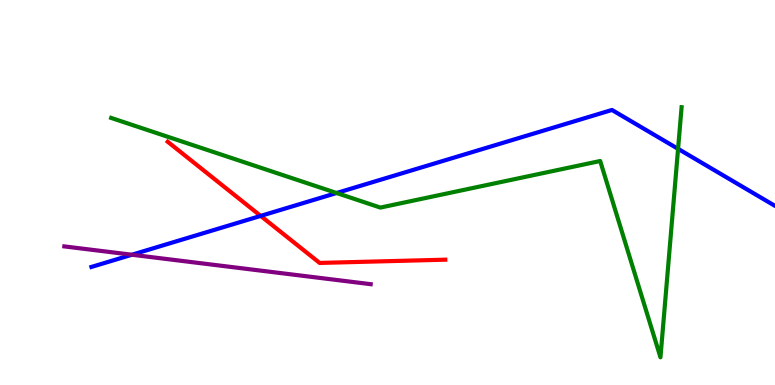[{'lines': ['blue', 'red'], 'intersections': [{'x': 3.36, 'y': 4.39}]}, {'lines': ['green', 'red'], 'intersections': []}, {'lines': ['purple', 'red'], 'intersections': []}, {'lines': ['blue', 'green'], 'intersections': [{'x': 4.34, 'y': 4.99}, {'x': 8.75, 'y': 6.13}]}, {'lines': ['blue', 'purple'], 'intersections': [{'x': 1.7, 'y': 3.38}]}, {'lines': ['green', 'purple'], 'intersections': []}]